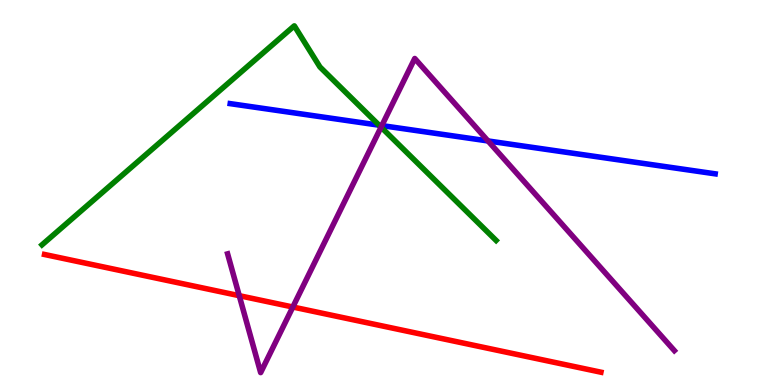[{'lines': ['blue', 'red'], 'intersections': []}, {'lines': ['green', 'red'], 'intersections': []}, {'lines': ['purple', 'red'], 'intersections': [{'x': 3.09, 'y': 2.32}, {'x': 3.78, 'y': 2.03}]}, {'lines': ['blue', 'green'], 'intersections': [{'x': 4.89, 'y': 6.75}]}, {'lines': ['blue', 'purple'], 'intersections': [{'x': 4.93, 'y': 6.74}, {'x': 6.3, 'y': 6.34}]}, {'lines': ['green', 'purple'], 'intersections': [{'x': 4.92, 'y': 6.7}]}]